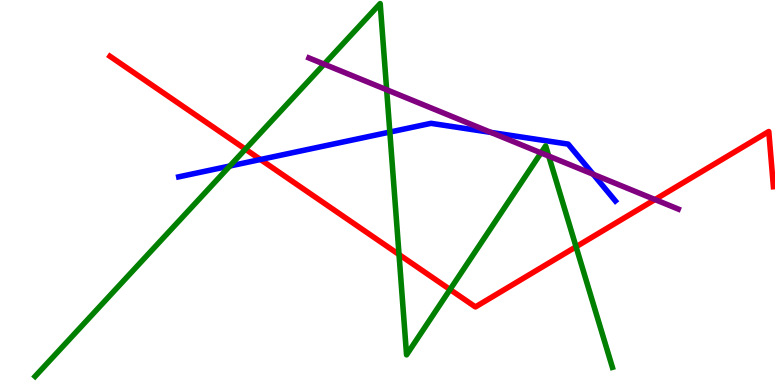[{'lines': ['blue', 'red'], 'intersections': [{'x': 3.36, 'y': 5.86}]}, {'lines': ['green', 'red'], 'intersections': [{'x': 3.17, 'y': 6.13}, {'x': 5.15, 'y': 3.39}, {'x': 5.81, 'y': 2.48}, {'x': 7.43, 'y': 3.59}]}, {'lines': ['purple', 'red'], 'intersections': [{'x': 8.45, 'y': 4.82}]}, {'lines': ['blue', 'green'], 'intersections': [{'x': 2.97, 'y': 5.69}, {'x': 5.03, 'y': 6.57}]}, {'lines': ['blue', 'purple'], 'intersections': [{'x': 6.33, 'y': 6.56}, {'x': 7.65, 'y': 5.47}]}, {'lines': ['green', 'purple'], 'intersections': [{'x': 4.18, 'y': 8.33}, {'x': 4.99, 'y': 7.67}, {'x': 6.98, 'y': 6.03}, {'x': 7.08, 'y': 5.95}]}]